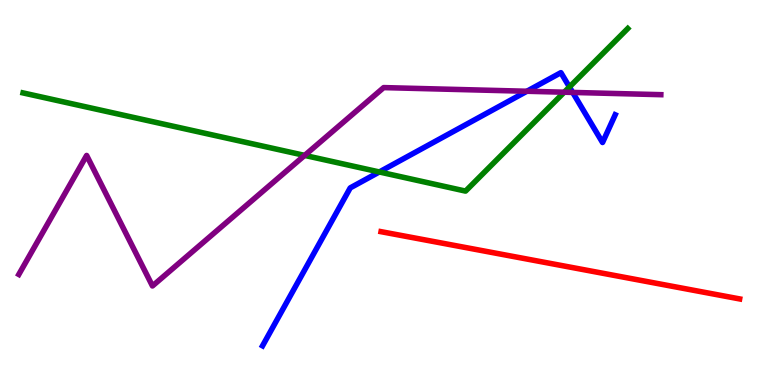[{'lines': ['blue', 'red'], 'intersections': []}, {'lines': ['green', 'red'], 'intersections': []}, {'lines': ['purple', 'red'], 'intersections': []}, {'lines': ['blue', 'green'], 'intersections': [{'x': 4.89, 'y': 5.53}, {'x': 7.35, 'y': 7.74}]}, {'lines': ['blue', 'purple'], 'intersections': [{'x': 6.8, 'y': 7.63}, {'x': 7.39, 'y': 7.6}]}, {'lines': ['green', 'purple'], 'intersections': [{'x': 3.93, 'y': 5.96}, {'x': 7.28, 'y': 7.6}]}]